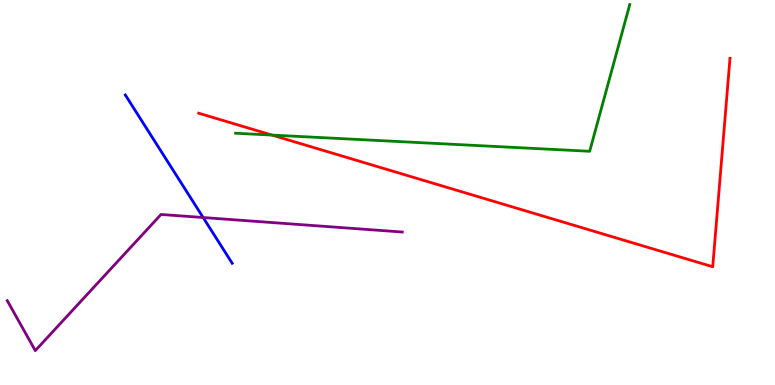[{'lines': ['blue', 'red'], 'intersections': []}, {'lines': ['green', 'red'], 'intersections': [{'x': 3.51, 'y': 6.49}]}, {'lines': ['purple', 'red'], 'intersections': []}, {'lines': ['blue', 'green'], 'intersections': []}, {'lines': ['blue', 'purple'], 'intersections': [{'x': 2.62, 'y': 4.35}]}, {'lines': ['green', 'purple'], 'intersections': []}]